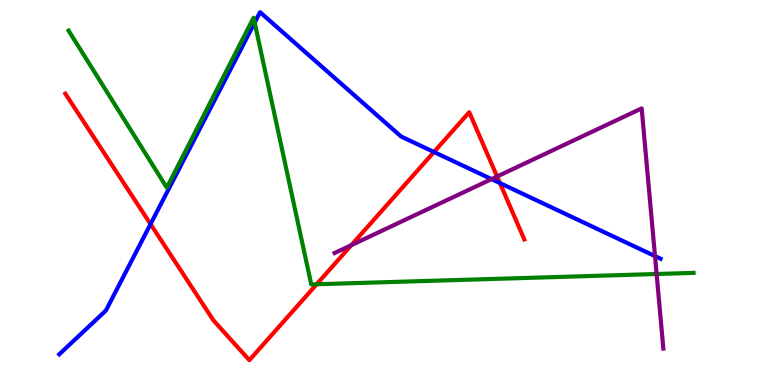[{'lines': ['blue', 'red'], 'intersections': [{'x': 1.94, 'y': 4.18}, {'x': 5.6, 'y': 6.05}, {'x': 6.45, 'y': 5.25}]}, {'lines': ['green', 'red'], 'intersections': [{'x': 4.09, 'y': 2.62}]}, {'lines': ['purple', 'red'], 'intersections': [{'x': 4.53, 'y': 3.63}, {'x': 6.41, 'y': 5.42}]}, {'lines': ['blue', 'green'], 'intersections': [{'x': 3.29, 'y': 9.41}]}, {'lines': ['blue', 'purple'], 'intersections': [{'x': 6.34, 'y': 5.35}, {'x': 8.45, 'y': 3.35}]}, {'lines': ['green', 'purple'], 'intersections': [{'x': 8.47, 'y': 2.88}]}]